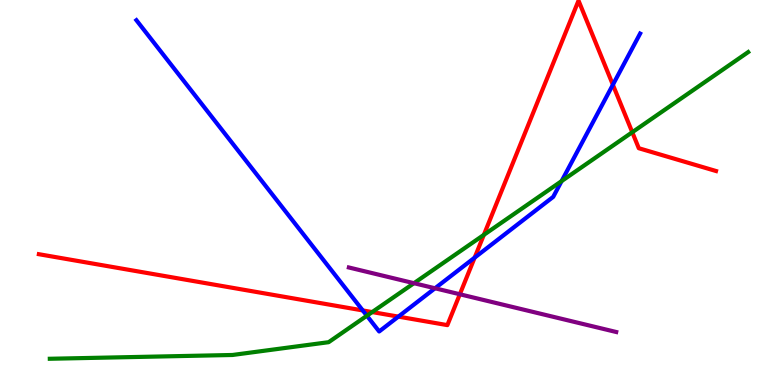[{'lines': ['blue', 'red'], 'intersections': [{'x': 4.68, 'y': 1.94}, {'x': 5.14, 'y': 1.78}, {'x': 6.12, 'y': 3.31}, {'x': 7.91, 'y': 7.8}]}, {'lines': ['green', 'red'], 'intersections': [{'x': 4.8, 'y': 1.89}, {'x': 6.24, 'y': 3.9}, {'x': 8.16, 'y': 6.57}]}, {'lines': ['purple', 'red'], 'intersections': [{'x': 5.93, 'y': 2.36}]}, {'lines': ['blue', 'green'], 'intersections': [{'x': 4.73, 'y': 1.8}, {'x': 7.25, 'y': 5.3}]}, {'lines': ['blue', 'purple'], 'intersections': [{'x': 5.61, 'y': 2.51}]}, {'lines': ['green', 'purple'], 'intersections': [{'x': 5.34, 'y': 2.64}]}]